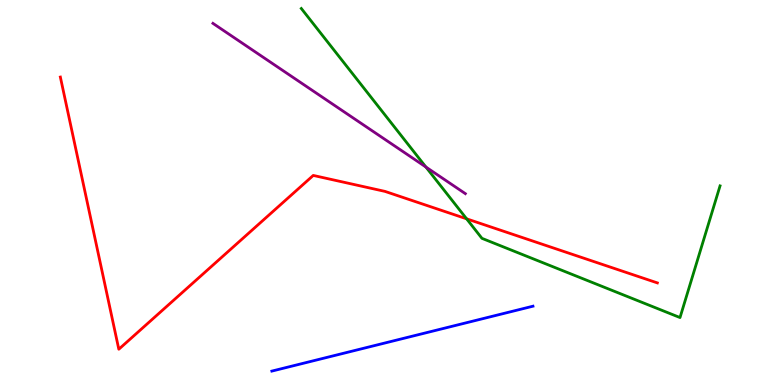[{'lines': ['blue', 'red'], 'intersections': []}, {'lines': ['green', 'red'], 'intersections': [{'x': 6.02, 'y': 4.32}]}, {'lines': ['purple', 'red'], 'intersections': []}, {'lines': ['blue', 'green'], 'intersections': []}, {'lines': ['blue', 'purple'], 'intersections': []}, {'lines': ['green', 'purple'], 'intersections': [{'x': 5.5, 'y': 5.66}]}]